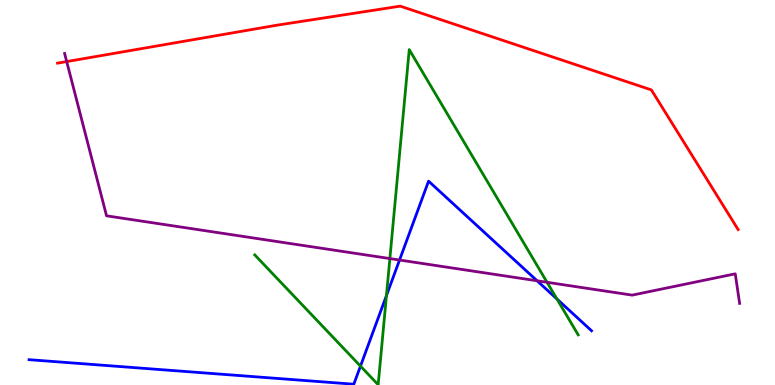[{'lines': ['blue', 'red'], 'intersections': []}, {'lines': ['green', 'red'], 'intersections': []}, {'lines': ['purple', 'red'], 'intersections': [{'x': 0.861, 'y': 8.4}]}, {'lines': ['blue', 'green'], 'intersections': [{'x': 4.65, 'y': 0.49}, {'x': 4.99, 'y': 2.32}, {'x': 7.19, 'y': 2.23}]}, {'lines': ['blue', 'purple'], 'intersections': [{'x': 5.16, 'y': 3.25}, {'x': 6.93, 'y': 2.71}]}, {'lines': ['green', 'purple'], 'intersections': [{'x': 5.03, 'y': 3.28}, {'x': 7.06, 'y': 2.67}]}]